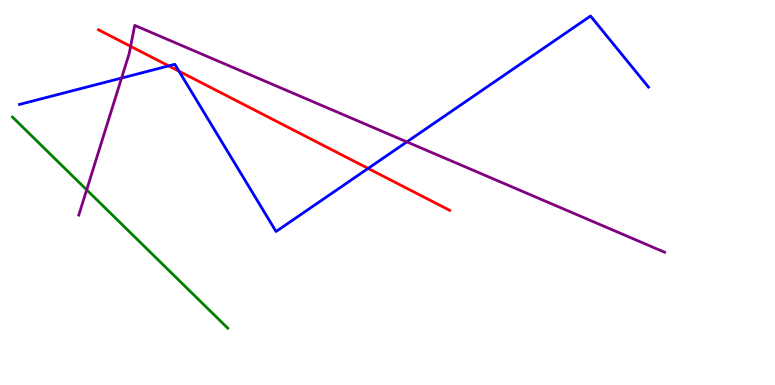[{'lines': ['blue', 'red'], 'intersections': [{'x': 2.18, 'y': 8.29}, {'x': 2.31, 'y': 8.15}, {'x': 4.75, 'y': 5.63}]}, {'lines': ['green', 'red'], 'intersections': []}, {'lines': ['purple', 'red'], 'intersections': [{'x': 1.69, 'y': 8.8}]}, {'lines': ['blue', 'green'], 'intersections': []}, {'lines': ['blue', 'purple'], 'intersections': [{'x': 1.57, 'y': 7.97}, {'x': 5.25, 'y': 6.31}]}, {'lines': ['green', 'purple'], 'intersections': [{'x': 1.12, 'y': 5.07}]}]